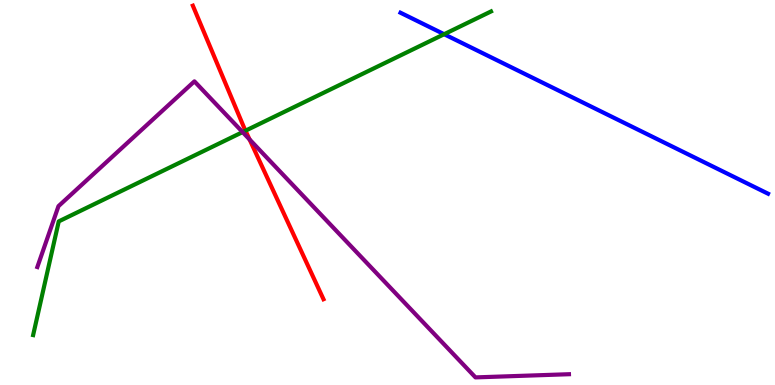[{'lines': ['blue', 'red'], 'intersections': []}, {'lines': ['green', 'red'], 'intersections': [{'x': 3.17, 'y': 6.61}]}, {'lines': ['purple', 'red'], 'intersections': [{'x': 3.22, 'y': 6.38}]}, {'lines': ['blue', 'green'], 'intersections': [{'x': 5.73, 'y': 9.11}]}, {'lines': ['blue', 'purple'], 'intersections': []}, {'lines': ['green', 'purple'], 'intersections': [{'x': 3.13, 'y': 6.57}]}]